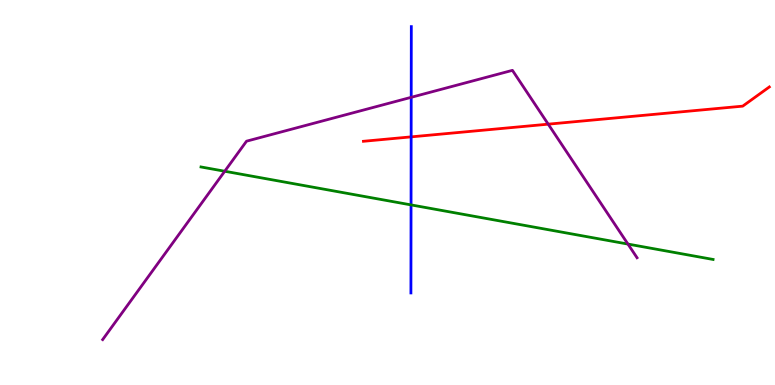[{'lines': ['blue', 'red'], 'intersections': [{'x': 5.31, 'y': 6.45}]}, {'lines': ['green', 'red'], 'intersections': []}, {'lines': ['purple', 'red'], 'intersections': [{'x': 7.07, 'y': 6.77}]}, {'lines': ['blue', 'green'], 'intersections': [{'x': 5.3, 'y': 4.68}]}, {'lines': ['blue', 'purple'], 'intersections': [{'x': 5.31, 'y': 7.47}]}, {'lines': ['green', 'purple'], 'intersections': [{'x': 2.9, 'y': 5.55}, {'x': 8.1, 'y': 3.66}]}]